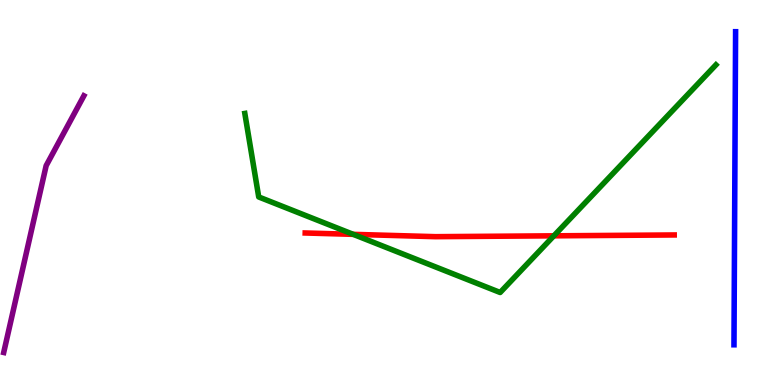[{'lines': ['blue', 'red'], 'intersections': []}, {'lines': ['green', 'red'], 'intersections': [{'x': 4.56, 'y': 3.91}, {'x': 7.15, 'y': 3.87}]}, {'lines': ['purple', 'red'], 'intersections': []}, {'lines': ['blue', 'green'], 'intersections': []}, {'lines': ['blue', 'purple'], 'intersections': []}, {'lines': ['green', 'purple'], 'intersections': []}]